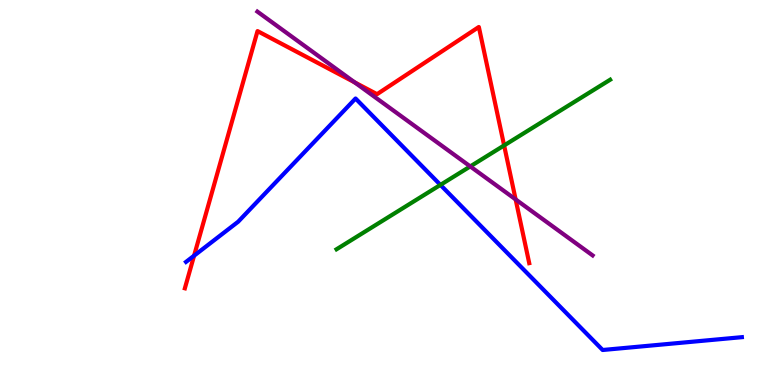[{'lines': ['blue', 'red'], 'intersections': [{'x': 2.5, 'y': 3.36}]}, {'lines': ['green', 'red'], 'intersections': [{'x': 6.5, 'y': 6.22}]}, {'lines': ['purple', 'red'], 'intersections': [{'x': 4.58, 'y': 7.86}, {'x': 6.65, 'y': 4.82}]}, {'lines': ['blue', 'green'], 'intersections': [{'x': 5.68, 'y': 5.2}]}, {'lines': ['blue', 'purple'], 'intersections': []}, {'lines': ['green', 'purple'], 'intersections': [{'x': 6.07, 'y': 5.68}]}]